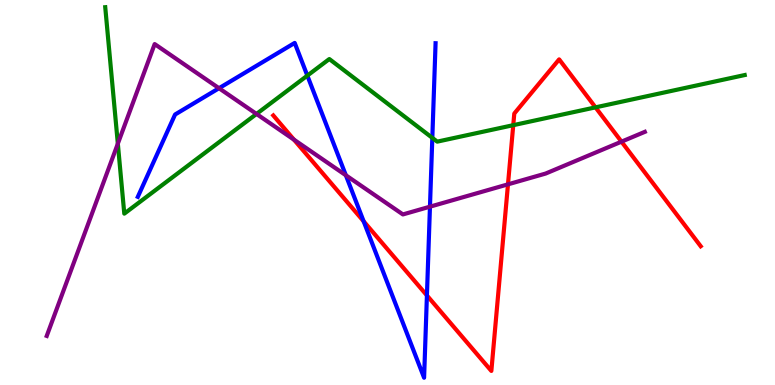[{'lines': ['blue', 'red'], 'intersections': [{'x': 4.69, 'y': 4.25}, {'x': 5.51, 'y': 2.33}]}, {'lines': ['green', 'red'], 'intersections': [{'x': 6.62, 'y': 6.75}, {'x': 7.68, 'y': 7.21}]}, {'lines': ['purple', 'red'], 'intersections': [{'x': 3.79, 'y': 6.37}, {'x': 6.55, 'y': 5.21}, {'x': 8.02, 'y': 6.32}]}, {'lines': ['blue', 'green'], 'intersections': [{'x': 3.97, 'y': 8.04}, {'x': 5.58, 'y': 6.42}]}, {'lines': ['blue', 'purple'], 'intersections': [{'x': 2.83, 'y': 7.71}, {'x': 4.46, 'y': 5.45}, {'x': 5.55, 'y': 4.63}]}, {'lines': ['green', 'purple'], 'intersections': [{'x': 1.52, 'y': 6.27}, {'x': 3.31, 'y': 7.04}]}]